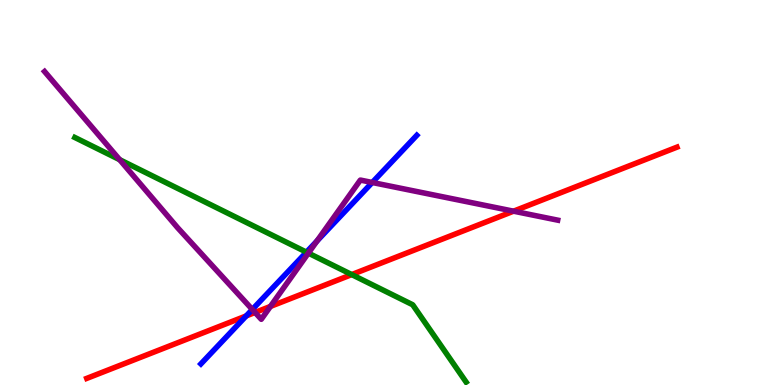[{'lines': ['blue', 'red'], 'intersections': [{'x': 3.18, 'y': 1.79}]}, {'lines': ['green', 'red'], 'intersections': [{'x': 4.54, 'y': 2.87}]}, {'lines': ['purple', 'red'], 'intersections': [{'x': 3.29, 'y': 1.88}, {'x': 3.49, 'y': 2.04}, {'x': 6.63, 'y': 4.51}]}, {'lines': ['blue', 'green'], 'intersections': [{'x': 3.95, 'y': 3.45}]}, {'lines': ['blue', 'purple'], 'intersections': [{'x': 3.26, 'y': 1.96}, {'x': 4.09, 'y': 3.74}, {'x': 4.8, 'y': 5.26}]}, {'lines': ['green', 'purple'], 'intersections': [{'x': 1.54, 'y': 5.85}, {'x': 3.98, 'y': 3.43}]}]